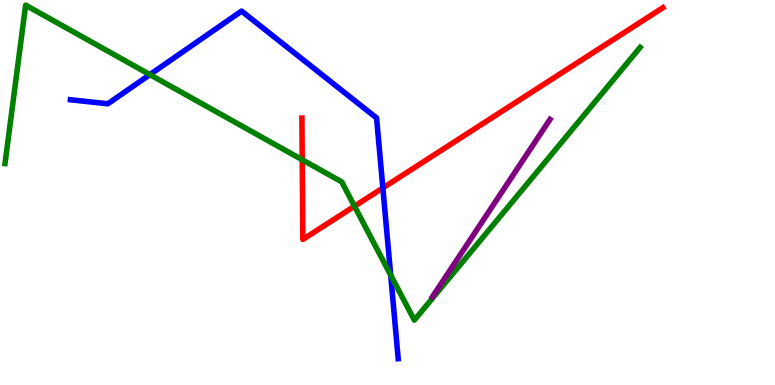[{'lines': ['blue', 'red'], 'intersections': [{'x': 4.94, 'y': 5.12}]}, {'lines': ['green', 'red'], 'intersections': [{'x': 3.9, 'y': 5.85}, {'x': 4.57, 'y': 4.64}]}, {'lines': ['purple', 'red'], 'intersections': []}, {'lines': ['blue', 'green'], 'intersections': [{'x': 1.93, 'y': 8.06}, {'x': 5.04, 'y': 2.85}]}, {'lines': ['blue', 'purple'], 'intersections': []}, {'lines': ['green', 'purple'], 'intersections': []}]